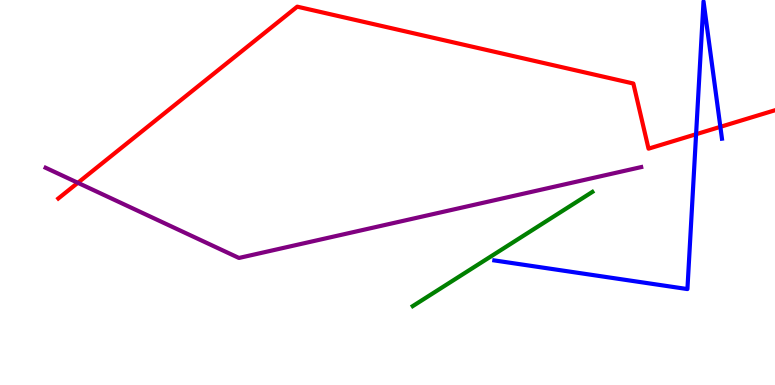[{'lines': ['blue', 'red'], 'intersections': [{'x': 8.98, 'y': 6.51}, {'x': 9.3, 'y': 6.71}]}, {'lines': ['green', 'red'], 'intersections': []}, {'lines': ['purple', 'red'], 'intersections': [{'x': 1.0, 'y': 5.25}]}, {'lines': ['blue', 'green'], 'intersections': []}, {'lines': ['blue', 'purple'], 'intersections': []}, {'lines': ['green', 'purple'], 'intersections': []}]